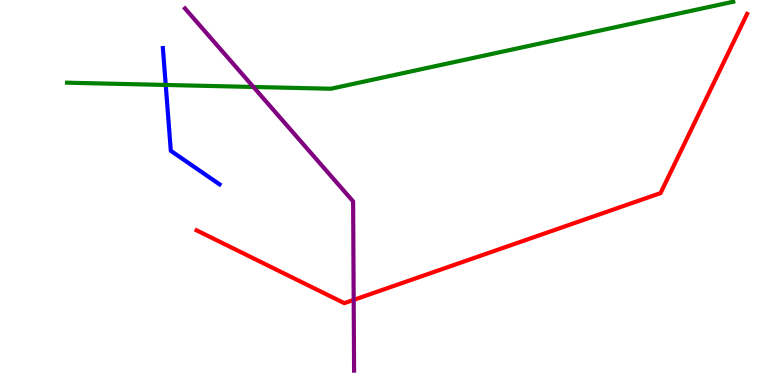[{'lines': ['blue', 'red'], 'intersections': []}, {'lines': ['green', 'red'], 'intersections': []}, {'lines': ['purple', 'red'], 'intersections': [{'x': 4.56, 'y': 2.21}]}, {'lines': ['blue', 'green'], 'intersections': [{'x': 2.14, 'y': 7.79}]}, {'lines': ['blue', 'purple'], 'intersections': []}, {'lines': ['green', 'purple'], 'intersections': [{'x': 3.27, 'y': 7.74}]}]